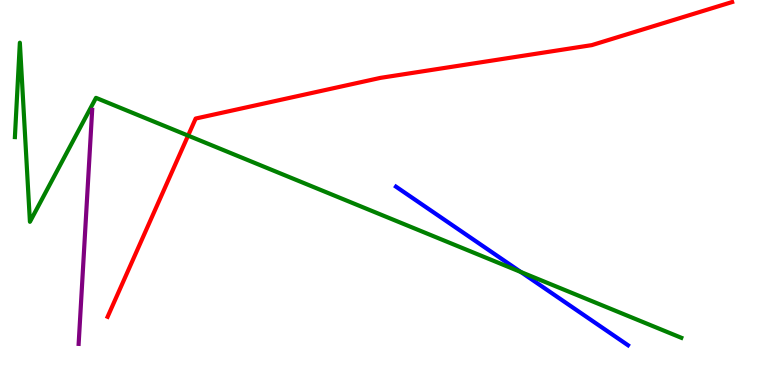[{'lines': ['blue', 'red'], 'intersections': []}, {'lines': ['green', 'red'], 'intersections': [{'x': 2.43, 'y': 6.48}]}, {'lines': ['purple', 'red'], 'intersections': []}, {'lines': ['blue', 'green'], 'intersections': [{'x': 6.72, 'y': 2.94}]}, {'lines': ['blue', 'purple'], 'intersections': []}, {'lines': ['green', 'purple'], 'intersections': []}]